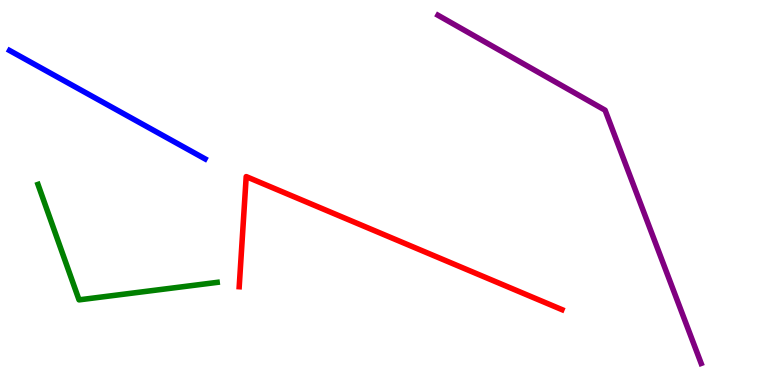[{'lines': ['blue', 'red'], 'intersections': []}, {'lines': ['green', 'red'], 'intersections': []}, {'lines': ['purple', 'red'], 'intersections': []}, {'lines': ['blue', 'green'], 'intersections': []}, {'lines': ['blue', 'purple'], 'intersections': []}, {'lines': ['green', 'purple'], 'intersections': []}]